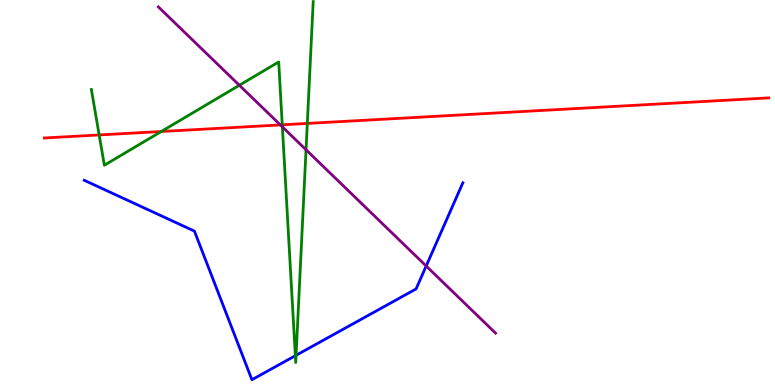[{'lines': ['blue', 'red'], 'intersections': []}, {'lines': ['green', 'red'], 'intersections': [{'x': 1.28, 'y': 6.49}, {'x': 2.08, 'y': 6.58}, {'x': 3.64, 'y': 6.76}, {'x': 3.97, 'y': 6.79}]}, {'lines': ['purple', 'red'], 'intersections': [{'x': 3.62, 'y': 6.76}]}, {'lines': ['blue', 'green'], 'intersections': [{'x': 3.81, 'y': 0.761}, {'x': 3.82, 'y': 0.772}]}, {'lines': ['blue', 'purple'], 'intersections': [{'x': 5.5, 'y': 3.09}]}, {'lines': ['green', 'purple'], 'intersections': [{'x': 3.09, 'y': 7.79}, {'x': 3.64, 'y': 6.7}, {'x': 3.95, 'y': 6.11}]}]